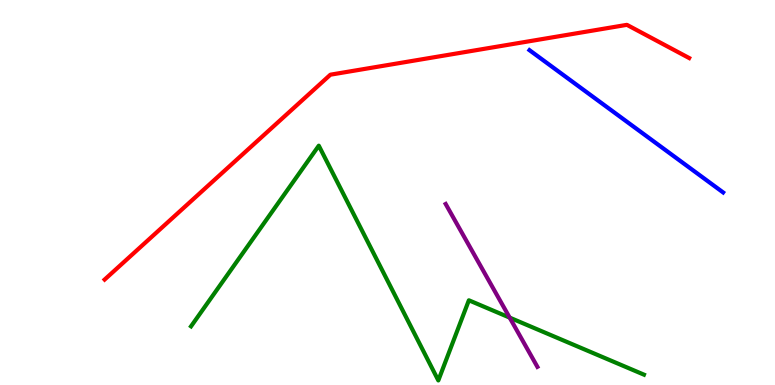[{'lines': ['blue', 'red'], 'intersections': []}, {'lines': ['green', 'red'], 'intersections': []}, {'lines': ['purple', 'red'], 'intersections': []}, {'lines': ['blue', 'green'], 'intersections': []}, {'lines': ['blue', 'purple'], 'intersections': []}, {'lines': ['green', 'purple'], 'intersections': [{'x': 6.58, 'y': 1.75}]}]